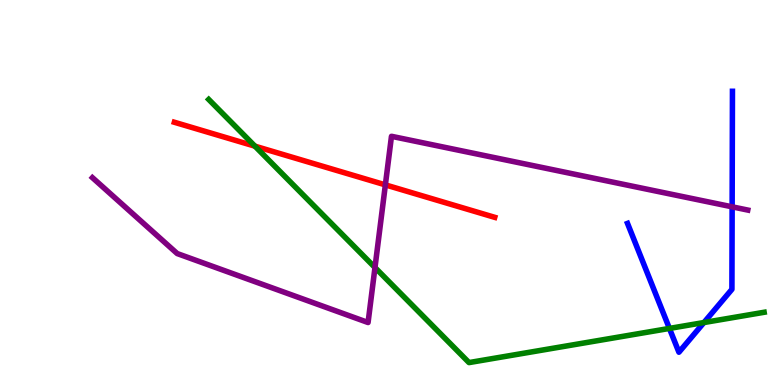[{'lines': ['blue', 'red'], 'intersections': []}, {'lines': ['green', 'red'], 'intersections': [{'x': 3.29, 'y': 6.2}]}, {'lines': ['purple', 'red'], 'intersections': [{'x': 4.97, 'y': 5.2}]}, {'lines': ['blue', 'green'], 'intersections': [{'x': 8.64, 'y': 1.47}, {'x': 9.08, 'y': 1.62}]}, {'lines': ['blue', 'purple'], 'intersections': [{'x': 9.45, 'y': 4.63}]}, {'lines': ['green', 'purple'], 'intersections': [{'x': 4.84, 'y': 3.05}]}]